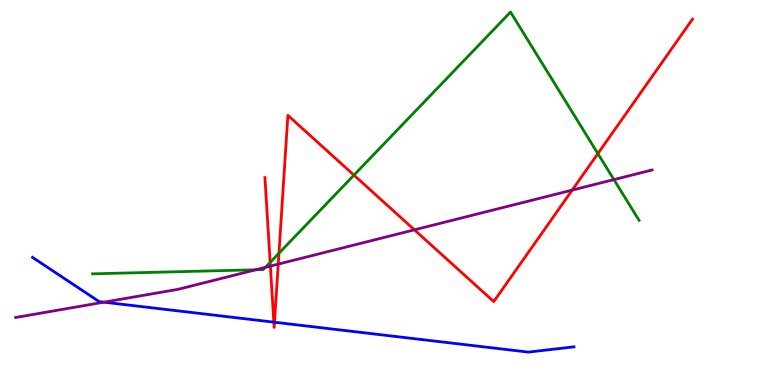[{'lines': ['blue', 'red'], 'intersections': [{'x': 3.53, 'y': 1.63}, {'x': 3.54, 'y': 1.63}]}, {'lines': ['green', 'red'], 'intersections': [{'x': 3.49, 'y': 3.18}, {'x': 3.6, 'y': 3.42}, {'x': 4.57, 'y': 5.45}, {'x': 7.71, 'y': 6.01}]}, {'lines': ['purple', 'red'], 'intersections': [{'x': 3.49, 'y': 3.09}, {'x': 3.59, 'y': 3.14}, {'x': 5.35, 'y': 4.03}, {'x': 7.38, 'y': 5.06}]}, {'lines': ['blue', 'green'], 'intersections': []}, {'lines': ['blue', 'purple'], 'intersections': [{'x': 1.34, 'y': 2.15}]}, {'lines': ['green', 'purple'], 'intersections': [{'x': 3.3, 'y': 2.99}, {'x': 3.42, 'y': 3.06}, {'x': 7.92, 'y': 5.34}]}]